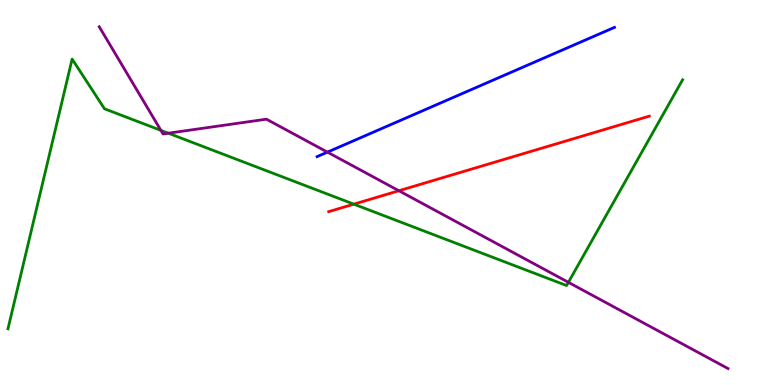[{'lines': ['blue', 'red'], 'intersections': []}, {'lines': ['green', 'red'], 'intersections': [{'x': 4.57, 'y': 4.7}]}, {'lines': ['purple', 'red'], 'intersections': [{'x': 5.15, 'y': 5.05}]}, {'lines': ['blue', 'green'], 'intersections': []}, {'lines': ['blue', 'purple'], 'intersections': [{'x': 4.22, 'y': 6.05}]}, {'lines': ['green', 'purple'], 'intersections': [{'x': 2.08, 'y': 6.61}, {'x': 2.17, 'y': 6.54}, {'x': 7.33, 'y': 2.67}]}]